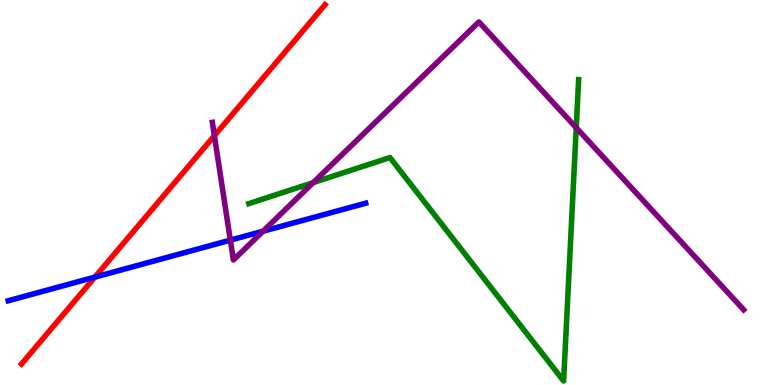[{'lines': ['blue', 'red'], 'intersections': [{'x': 1.22, 'y': 2.8}]}, {'lines': ['green', 'red'], 'intersections': []}, {'lines': ['purple', 'red'], 'intersections': [{'x': 2.77, 'y': 6.48}]}, {'lines': ['blue', 'green'], 'intersections': []}, {'lines': ['blue', 'purple'], 'intersections': [{'x': 2.97, 'y': 3.76}, {'x': 3.39, 'y': 3.99}]}, {'lines': ['green', 'purple'], 'intersections': [{'x': 4.04, 'y': 5.26}, {'x': 7.44, 'y': 6.68}]}]